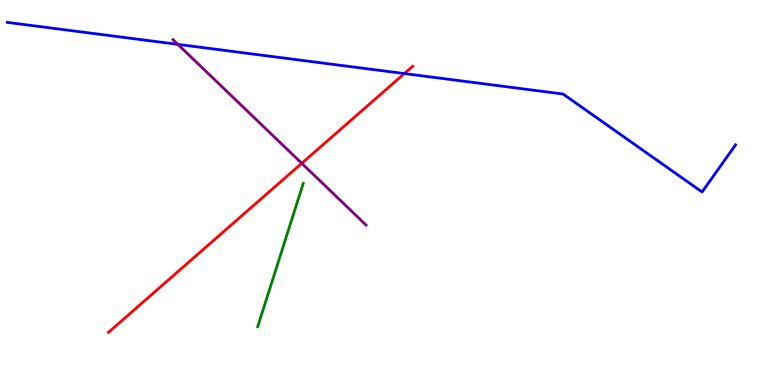[{'lines': ['blue', 'red'], 'intersections': [{'x': 5.22, 'y': 8.09}]}, {'lines': ['green', 'red'], 'intersections': []}, {'lines': ['purple', 'red'], 'intersections': [{'x': 3.89, 'y': 5.76}]}, {'lines': ['blue', 'green'], 'intersections': []}, {'lines': ['blue', 'purple'], 'intersections': [{'x': 2.3, 'y': 8.85}]}, {'lines': ['green', 'purple'], 'intersections': []}]